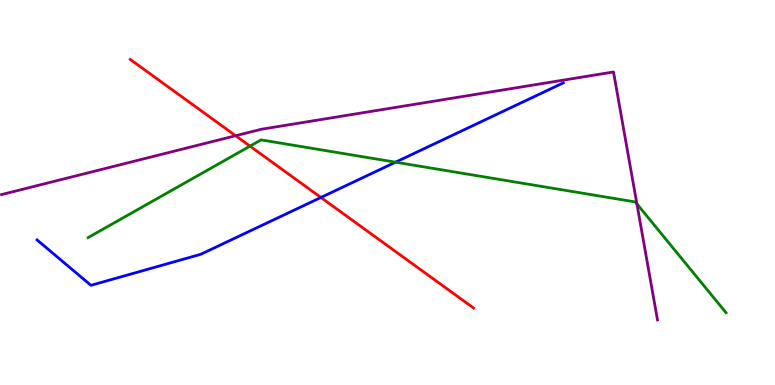[{'lines': ['blue', 'red'], 'intersections': [{'x': 4.14, 'y': 4.87}]}, {'lines': ['green', 'red'], 'intersections': [{'x': 3.23, 'y': 6.2}]}, {'lines': ['purple', 'red'], 'intersections': [{'x': 3.04, 'y': 6.47}]}, {'lines': ['blue', 'green'], 'intersections': [{'x': 5.1, 'y': 5.79}]}, {'lines': ['blue', 'purple'], 'intersections': []}, {'lines': ['green', 'purple'], 'intersections': [{'x': 8.22, 'y': 4.7}]}]